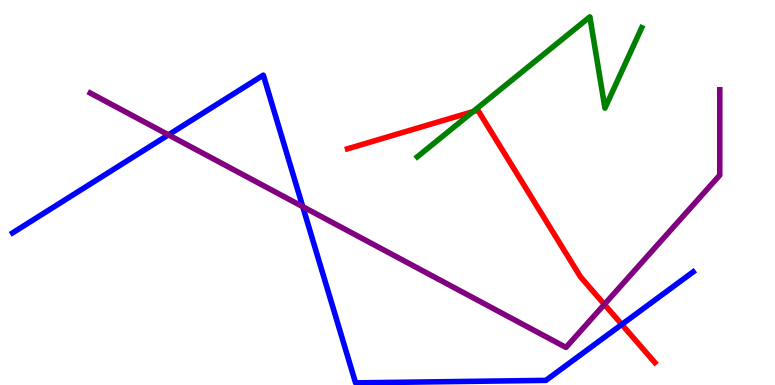[{'lines': ['blue', 'red'], 'intersections': [{'x': 8.02, 'y': 1.57}]}, {'lines': ['green', 'red'], 'intersections': [{'x': 6.1, 'y': 7.1}]}, {'lines': ['purple', 'red'], 'intersections': [{'x': 7.8, 'y': 2.09}]}, {'lines': ['blue', 'green'], 'intersections': []}, {'lines': ['blue', 'purple'], 'intersections': [{'x': 2.17, 'y': 6.5}, {'x': 3.91, 'y': 4.63}]}, {'lines': ['green', 'purple'], 'intersections': []}]